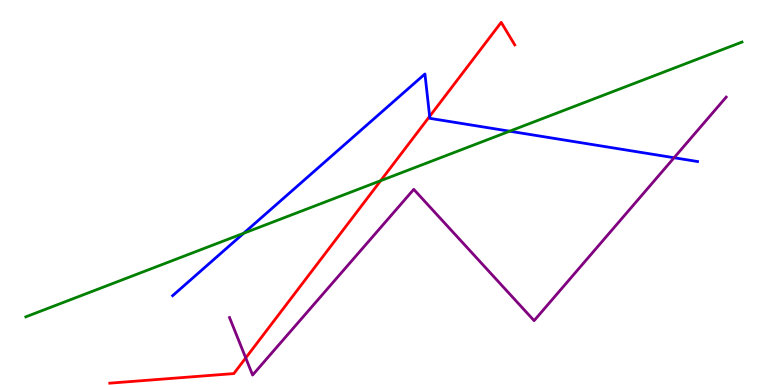[{'lines': ['blue', 'red'], 'intersections': [{'x': 5.54, 'y': 6.98}]}, {'lines': ['green', 'red'], 'intersections': [{'x': 4.91, 'y': 5.31}]}, {'lines': ['purple', 'red'], 'intersections': [{'x': 3.17, 'y': 0.703}]}, {'lines': ['blue', 'green'], 'intersections': [{'x': 3.14, 'y': 3.94}, {'x': 6.58, 'y': 6.59}]}, {'lines': ['blue', 'purple'], 'intersections': [{'x': 8.7, 'y': 5.9}]}, {'lines': ['green', 'purple'], 'intersections': []}]